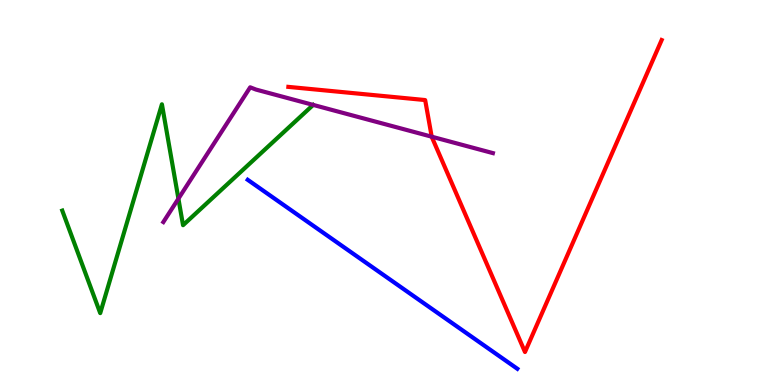[{'lines': ['blue', 'red'], 'intersections': []}, {'lines': ['green', 'red'], 'intersections': []}, {'lines': ['purple', 'red'], 'intersections': [{'x': 5.57, 'y': 6.45}]}, {'lines': ['blue', 'green'], 'intersections': []}, {'lines': ['blue', 'purple'], 'intersections': []}, {'lines': ['green', 'purple'], 'intersections': [{'x': 2.3, 'y': 4.84}]}]